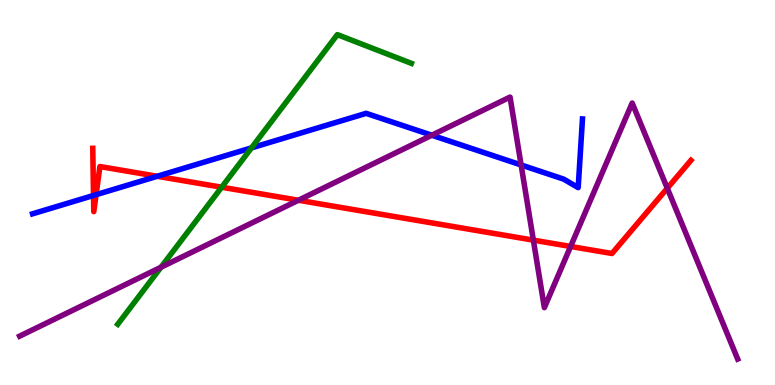[{'lines': ['blue', 'red'], 'intersections': [{'x': 1.21, 'y': 4.92}, {'x': 1.24, 'y': 4.94}, {'x': 2.03, 'y': 5.42}]}, {'lines': ['green', 'red'], 'intersections': [{'x': 2.86, 'y': 5.14}]}, {'lines': ['purple', 'red'], 'intersections': [{'x': 3.85, 'y': 4.8}, {'x': 6.88, 'y': 3.76}, {'x': 7.36, 'y': 3.6}, {'x': 8.61, 'y': 5.11}]}, {'lines': ['blue', 'green'], 'intersections': [{'x': 3.25, 'y': 6.16}]}, {'lines': ['blue', 'purple'], 'intersections': [{'x': 5.57, 'y': 6.49}, {'x': 6.72, 'y': 5.72}]}, {'lines': ['green', 'purple'], 'intersections': [{'x': 2.08, 'y': 3.06}]}]